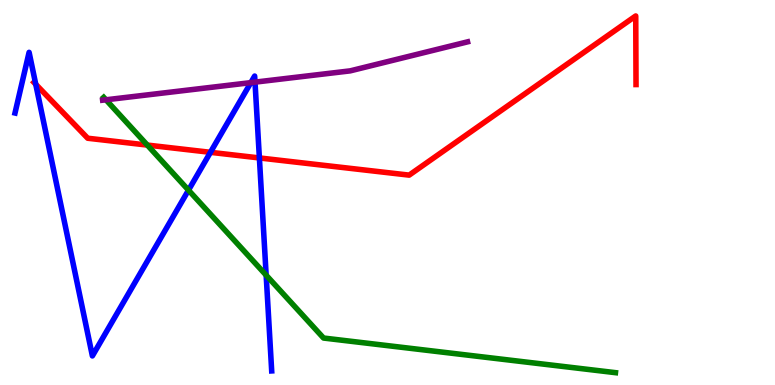[{'lines': ['blue', 'red'], 'intersections': [{'x': 0.461, 'y': 7.81}, {'x': 2.72, 'y': 6.04}, {'x': 3.35, 'y': 5.9}]}, {'lines': ['green', 'red'], 'intersections': [{'x': 1.9, 'y': 6.23}]}, {'lines': ['purple', 'red'], 'intersections': []}, {'lines': ['blue', 'green'], 'intersections': [{'x': 2.43, 'y': 5.06}, {'x': 3.43, 'y': 2.85}]}, {'lines': ['blue', 'purple'], 'intersections': [{'x': 3.24, 'y': 7.85}, {'x': 3.29, 'y': 7.87}]}, {'lines': ['green', 'purple'], 'intersections': [{'x': 1.37, 'y': 7.41}]}]